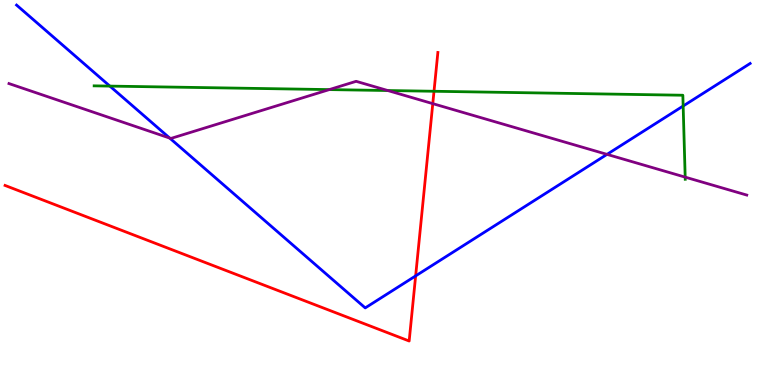[{'lines': ['blue', 'red'], 'intersections': [{'x': 5.36, 'y': 2.83}]}, {'lines': ['green', 'red'], 'intersections': [{'x': 5.6, 'y': 7.63}]}, {'lines': ['purple', 'red'], 'intersections': [{'x': 5.58, 'y': 7.31}]}, {'lines': ['blue', 'green'], 'intersections': [{'x': 1.42, 'y': 7.76}, {'x': 8.81, 'y': 7.25}]}, {'lines': ['blue', 'purple'], 'intersections': [{'x': 2.19, 'y': 6.41}, {'x': 7.83, 'y': 5.99}]}, {'lines': ['green', 'purple'], 'intersections': [{'x': 4.25, 'y': 7.67}, {'x': 5.0, 'y': 7.65}, {'x': 8.84, 'y': 5.4}]}]